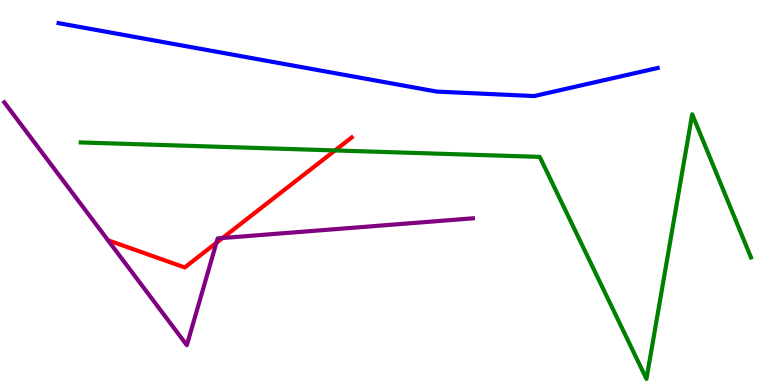[{'lines': ['blue', 'red'], 'intersections': []}, {'lines': ['green', 'red'], 'intersections': [{'x': 4.32, 'y': 6.09}]}, {'lines': ['purple', 'red'], 'intersections': [{'x': 2.79, 'y': 3.69}, {'x': 2.87, 'y': 3.82}]}, {'lines': ['blue', 'green'], 'intersections': []}, {'lines': ['blue', 'purple'], 'intersections': []}, {'lines': ['green', 'purple'], 'intersections': []}]